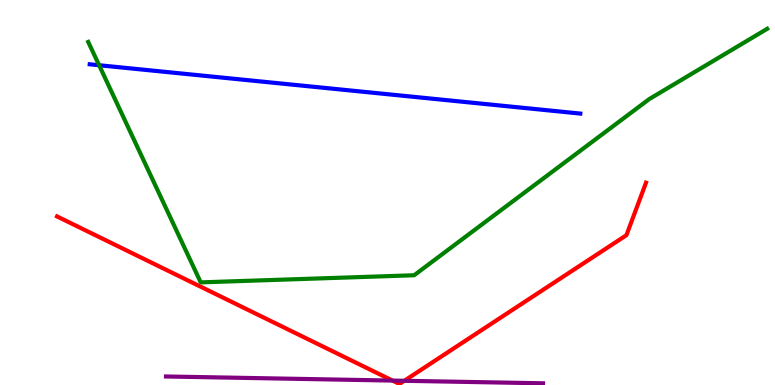[{'lines': ['blue', 'red'], 'intersections': []}, {'lines': ['green', 'red'], 'intersections': []}, {'lines': ['purple', 'red'], 'intersections': [{'x': 5.06, 'y': 0.115}, {'x': 5.22, 'y': 0.109}]}, {'lines': ['blue', 'green'], 'intersections': [{'x': 1.28, 'y': 8.31}]}, {'lines': ['blue', 'purple'], 'intersections': []}, {'lines': ['green', 'purple'], 'intersections': []}]